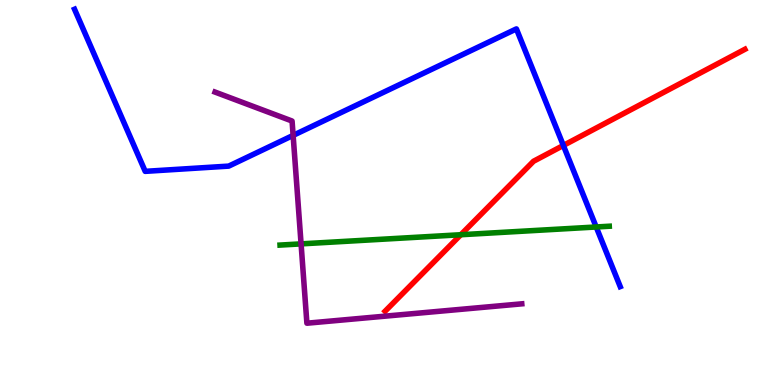[{'lines': ['blue', 'red'], 'intersections': [{'x': 7.27, 'y': 6.22}]}, {'lines': ['green', 'red'], 'intersections': [{'x': 5.95, 'y': 3.9}]}, {'lines': ['purple', 'red'], 'intersections': []}, {'lines': ['blue', 'green'], 'intersections': [{'x': 7.69, 'y': 4.1}]}, {'lines': ['blue', 'purple'], 'intersections': [{'x': 3.78, 'y': 6.48}]}, {'lines': ['green', 'purple'], 'intersections': [{'x': 3.88, 'y': 3.67}]}]